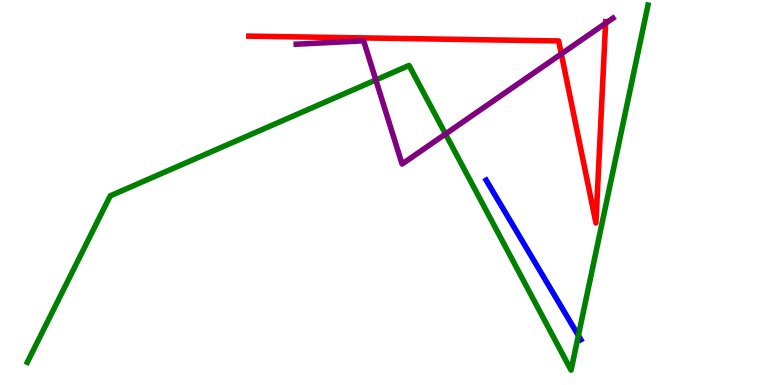[{'lines': ['blue', 'red'], 'intersections': []}, {'lines': ['green', 'red'], 'intersections': []}, {'lines': ['purple', 'red'], 'intersections': [{'x': 7.24, 'y': 8.6}, {'x': 7.81, 'y': 9.4}]}, {'lines': ['blue', 'green'], 'intersections': [{'x': 7.46, 'y': 1.29}]}, {'lines': ['blue', 'purple'], 'intersections': []}, {'lines': ['green', 'purple'], 'intersections': [{'x': 4.85, 'y': 7.92}, {'x': 5.75, 'y': 6.52}]}]